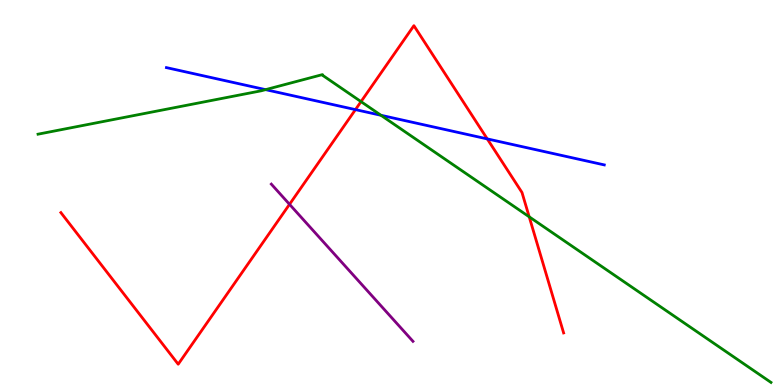[{'lines': ['blue', 'red'], 'intersections': [{'x': 4.59, 'y': 7.15}, {'x': 6.29, 'y': 6.39}]}, {'lines': ['green', 'red'], 'intersections': [{'x': 4.66, 'y': 7.36}, {'x': 6.83, 'y': 4.37}]}, {'lines': ['purple', 'red'], 'intersections': [{'x': 3.74, 'y': 4.69}]}, {'lines': ['blue', 'green'], 'intersections': [{'x': 3.43, 'y': 7.67}, {'x': 4.92, 'y': 7.01}]}, {'lines': ['blue', 'purple'], 'intersections': []}, {'lines': ['green', 'purple'], 'intersections': []}]